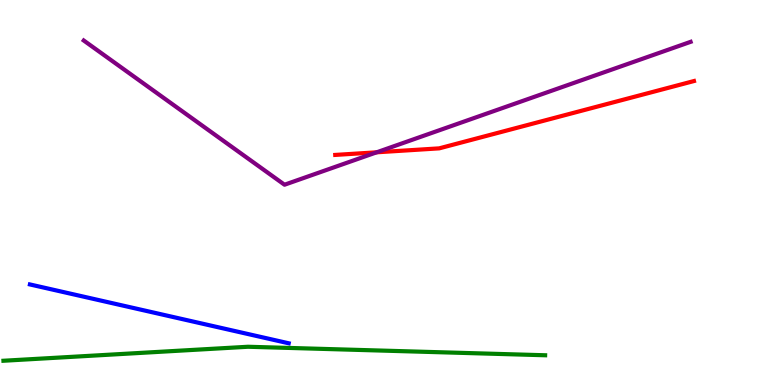[{'lines': ['blue', 'red'], 'intersections': []}, {'lines': ['green', 'red'], 'intersections': []}, {'lines': ['purple', 'red'], 'intersections': [{'x': 4.86, 'y': 6.04}]}, {'lines': ['blue', 'green'], 'intersections': []}, {'lines': ['blue', 'purple'], 'intersections': []}, {'lines': ['green', 'purple'], 'intersections': []}]